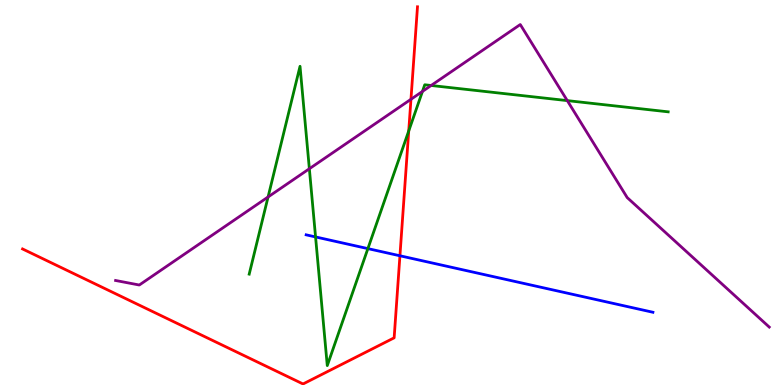[{'lines': ['blue', 'red'], 'intersections': [{'x': 5.16, 'y': 3.36}]}, {'lines': ['green', 'red'], 'intersections': [{'x': 5.27, 'y': 6.6}]}, {'lines': ['purple', 'red'], 'intersections': [{'x': 5.3, 'y': 7.42}]}, {'lines': ['blue', 'green'], 'intersections': [{'x': 4.07, 'y': 3.85}, {'x': 4.75, 'y': 3.54}]}, {'lines': ['blue', 'purple'], 'intersections': []}, {'lines': ['green', 'purple'], 'intersections': [{'x': 3.46, 'y': 4.88}, {'x': 3.99, 'y': 5.62}, {'x': 5.45, 'y': 7.63}, {'x': 5.56, 'y': 7.78}, {'x': 7.32, 'y': 7.39}]}]